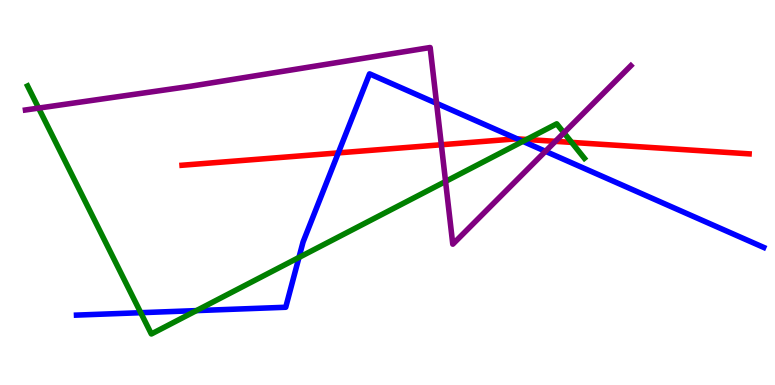[{'lines': ['blue', 'red'], 'intersections': [{'x': 4.37, 'y': 6.03}, {'x': 6.67, 'y': 6.39}]}, {'lines': ['green', 'red'], 'intersections': [{'x': 6.79, 'y': 6.38}, {'x': 7.38, 'y': 6.3}]}, {'lines': ['purple', 'red'], 'intersections': [{'x': 5.69, 'y': 6.24}, {'x': 7.17, 'y': 6.33}]}, {'lines': ['blue', 'green'], 'intersections': [{'x': 1.82, 'y': 1.88}, {'x': 2.53, 'y': 1.93}, {'x': 3.86, 'y': 3.31}, {'x': 6.75, 'y': 6.33}]}, {'lines': ['blue', 'purple'], 'intersections': [{'x': 5.63, 'y': 7.32}, {'x': 7.04, 'y': 6.07}]}, {'lines': ['green', 'purple'], 'intersections': [{'x': 0.498, 'y': 7.19}, {'x': 5.75, 'y': 5.29}, {'x': 7.28, 'y': 6.55}]}]